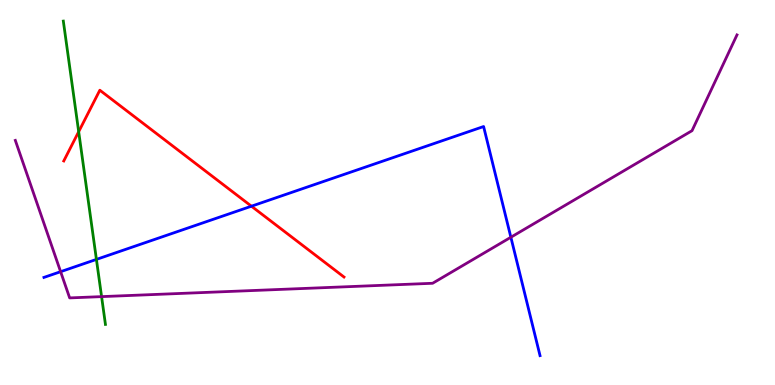[{'lines': ['blue', 'red'], 'intersections': [{'x': 3.24, 'y': 4.64}]}, {'lines': ['green', 'red'], 'intersections': [{'x': 1.02, 'y': 6.58}]}, {'lines': ['purple', 'red'], 'intersections': []}, {'lines': ['blue', 'green'], 'intersections': [{'x': 1.24, 'y': 3.26}]}, {'lines': ['blue', 'purple'], 'intersections': [{'x': 0.782, 'y': 2.94}, {'x': 6.59, 'y': 3.84}]}, {'lines': ['green', 'purple'], 'intersections': [{'x': 1.31, 'y': 2.3}]}]